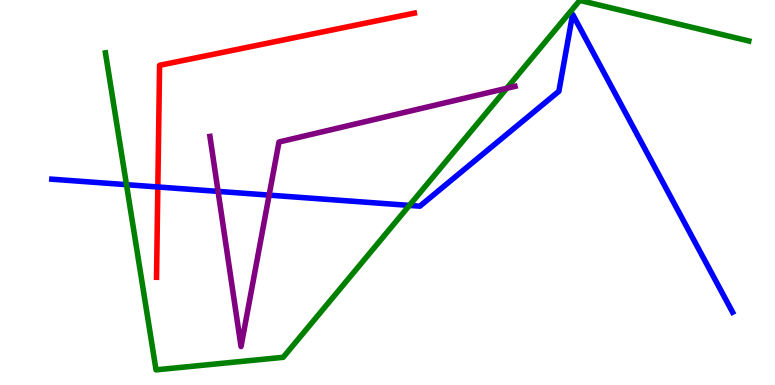[{'lines': ['blue', 'red'], 'intersections': [{'x': 2.04, 'y': 5.14}]}, {'lines': ['green', 'red'], 'intersections': []}, {'lines': ['purple', 'red'], 'intersections': []}, {'lines': ['blue', 'green'], 'intersections': [{'x': 1.63, 'y': 5.2}, {'x': 5.28, 'y': 4.66}]}, {'lines': ['blue', 'purple'], 'intersections': [{'x': 2.81, 'y': 5.03}, {'x': 3.47, 'y': 4.93}]}, {'lines': ['green', 'purple'], 'intersections': [{'x': 6.54, 'y': 7.71}]}]